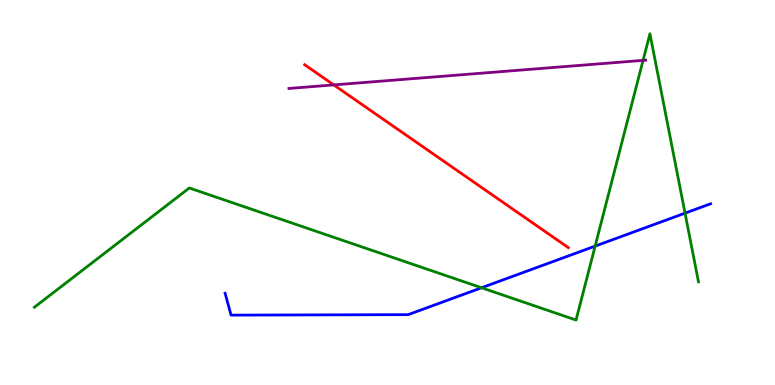[{'lines': ['blue', 'red'], 'intersections': []}, {'lines': ['green', 'red'], 'intersections': []}, {'lines': ['purple', 'red'], 'intersections': [{'x': 4.31, 'y': 7.79}]}, {'lines': ['blue', 'green'], 'intersections': [{'x': 6.21, 'y': 2.53}, {'x': 7.68, 'y': 3.61}, {'x': 8.84, 'y': 4.46}]}, {'lines': ['blue', 'purple'], 'intersections': []}, {'lines': ['green', 'purple'], 'intersections': [{'x': 8.3, 'y': 8.43}]}]